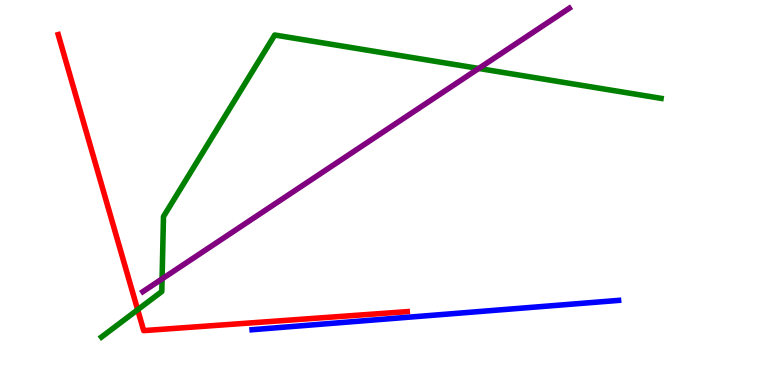[{'lines': ['blue', 'red'], 'intersections': []}, {'lines': ['green', 'red'], 'intersections': [{'x': 1.78, 'y': 1.95}]}, {'lines': ['purple', 'red'], 'intersections': []}, {'lines': ['blue', 'green'], 'intersections': []}, {'lines': ['blue', 'purple'], 'intersections': []}, {'lines': ['green', 'purple'], 'intersections': [{'x': 2.09, 'y': 2.76}, {'x': 6.18, 'y': 8.22}]}]